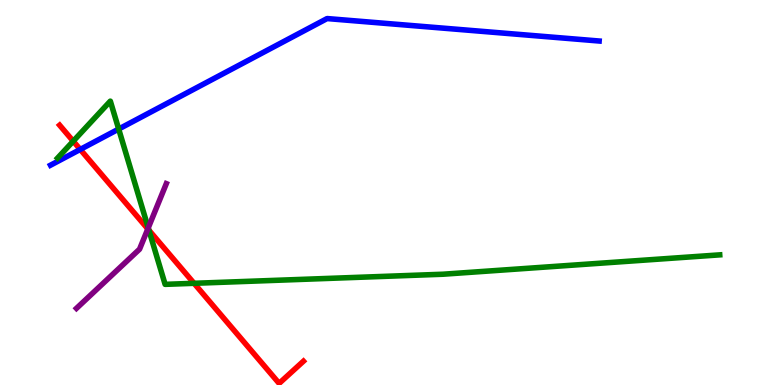[{'lines': ['blue', 'red'], 'intersections': [{'x': 1.04, 'y': 6.12}]}, {'lines': ['green', 'red'], 'intersections': [{'x': 0.945, 'y': 6.33}, {'x': 1.92, 'y': 4.02}, {'x': 2.5, 'y': 2.64}]}, {'lines': ['purple', 'red'], 'intersections': [{'x': 1.91, 'y': 4.05}]}, {'lines': ['blue', 'green'], 'intersections': [{'x': 1.53, 'y': 6.65}]}, {'lines': ['blue', 'purple'], 'intersections': []}, {'lines': ['green', 'purple'], 'intersections': [{'x': 1.91, 'y': 4.08}]}]